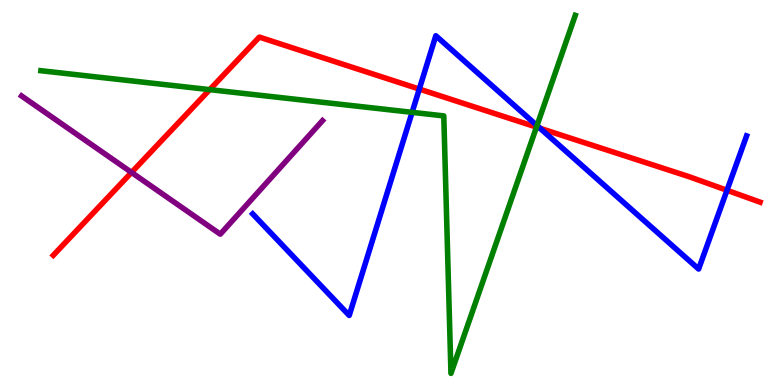[{'lines': ['blue', 'red'], 'intersections': [{'x': 5.41, 'y': 7.69}, {'x': 6.97, 'y': 6.67}, {'x': 9.38, 'y': 5.06}]}, {'lines': ['green', 'red'], 'intersections': [{'x': 2.71, 'y': 7.67}, {'x': 6.92, 'y': 6.7}]}, {'lines': ['purple', 'red'], 'intersections': [{'x': 1.7, 'y': 5.52}]}, {'lines': ['blue', 'green'], 'intersections': [{'x': 5.32, 'y': 7.08}, {'x': 6.93, 'y': 6.74}]}, {'lines': ['blue', 'purple'], 'intersections': []}, {'lines': ['green', 'purple'], 'intersections': []}]